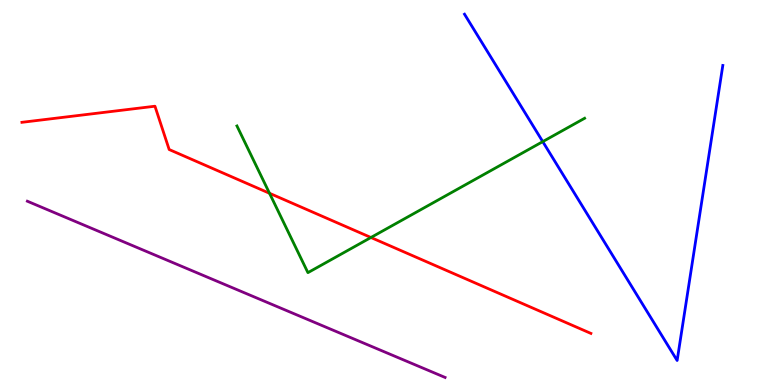[{'lines': ['blue', 'red'], 'intersections': []}, {'lines': ['green', 'red'], 'intersections': [{'x': 3.48, 'y': 4.98}, {'x': 4.79, 'y': 3.83}]}, {'lines': ['purple', 'red'], 'intersections': []}, {'lines': ['blue', 'green'], 'intersections': [{'x': 7.0, 'y': 6.32}]}, {'lines': ['blue', 'purple'], 'intersections': []}, {'lines': ['green', 'purple'], 'intersections': []}]